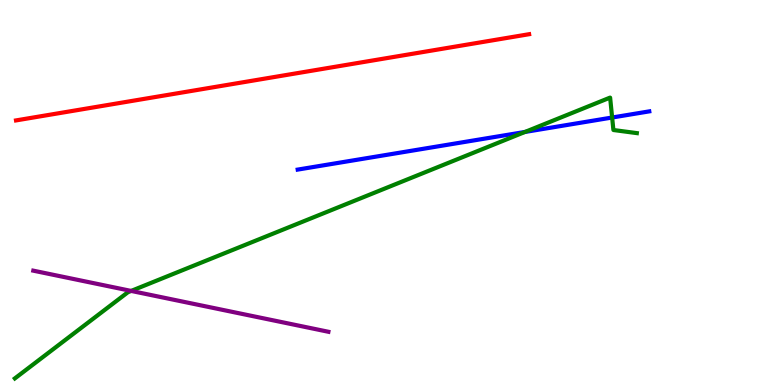[{'lines': ['blue', 'red'], 'intersections': []}, {'lines': ['green', 'red'], 'intersections': []}, {'lines': ['purple', 'red'], 'intersections': []}, {'lines': ['blue', 'green'], 'intersections': [{'x': 6.77, 'y': 6.57}, {'x': 7.9, 'y': 6.95}]}, {'lines': ['blue', 'purple'], 'intersections': []}, {'lines': ['green', 'purple'], 'intersections': [{'x': 1.69, 'y': 2.44}]}]